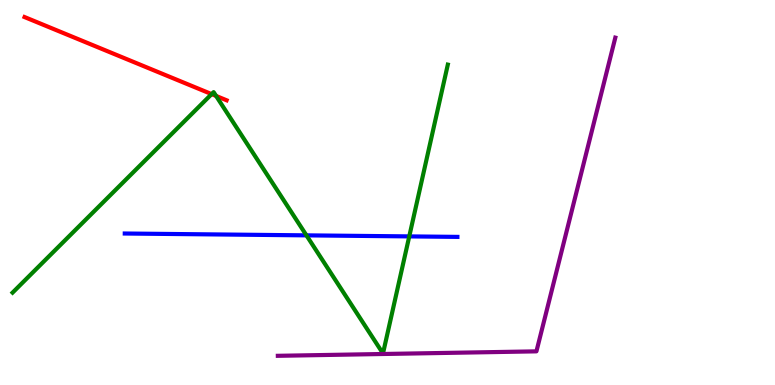[{'lines': ['blue', 'red'], 'intersections': []}, {'lines': ['green', 'red'], 'intersections': [{'x': 2.73, 'y': 7.56}, {'x': 2.79, 'y': 7.51}]}, {'lines': ['purple', 'red'], 'intersections': []}, {'lines': ['blue', 'green'], 'intersections': [{'x': 3.95, 'y': 3.89}, {'x': 5.28, 'y': 3.86}]}, {'lines': ['blue', 'purple'], 'intersections': []}, {'lines': ['green', 'purple'], 'intersections': []}]